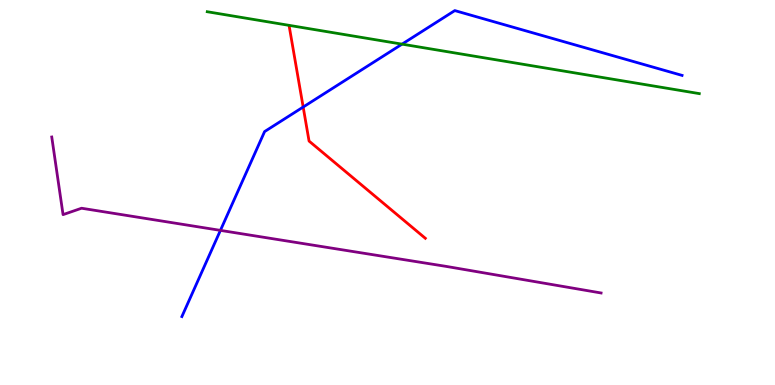[{'lines': ['blue', 'red'], 'intersections': [{'x': 3.91, 'y': 7.22}]}, {'lines': ['green', 'red'], 'intersections': []}, {'lines': ['purple', 'red'], 'intersections': []}, {'lines': ['blue', 'green'], 'intersections': [{'x': 5.19, 'y': 8.85}]}, {'lines': ['blue', 'purple'], 'intersections': [{'x': 2.84, 'y': 4.02}]}, {'lines': ['green', 'purple'], 'intersections': []}]